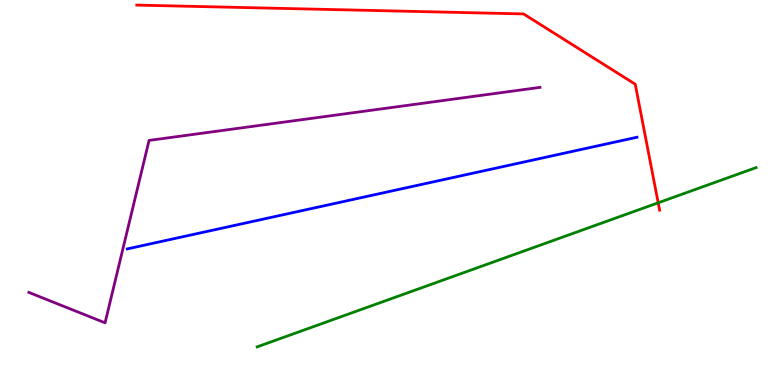[{'lines': ['blue', 'red'], 'intersections': []}, {'lines': ['green', 'red'], 'intersections': [{'x': 8.49, 'y': 4.73}]}, {'lines': ['purple', 'red'], 'intersections': []}, {'lines': ['blue', 'green'], 'intersections': []}, {'lines': ['blue', 'purple'], 'intersections': []}, {'lines': ['green', 'purple'], 'intersections': []}]